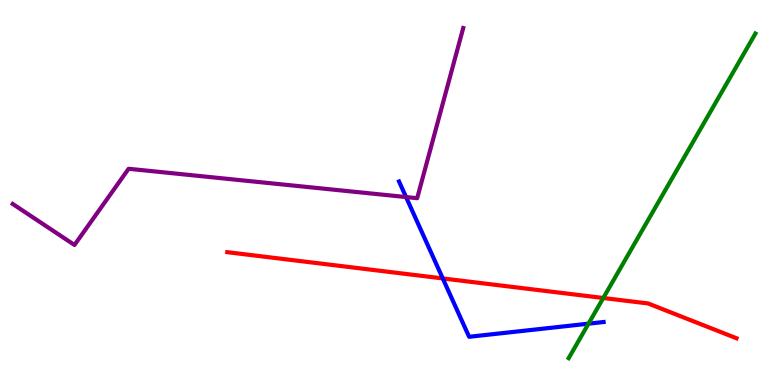[{'lines': ['blue', 'red'], 'intersections': [{'x': 5.71, 'y': 2.77}]}, {'lines': ['green', 'red'], 'intersections': [{'x': 7.78, 'y': 2.26}]}, {'lines': ['purple', 'red'], 'intersections': []}, {'lines': ['blue', 'green'], 'intersections': [{'x': 7.59, 'y': 1.59}]}, {'lines': ['blue', 'purple'], 'intersections': [{'x': 5.24, 'y': 4.88}]}, {'lines': ['green', 'purple'], 'intersections': []}]